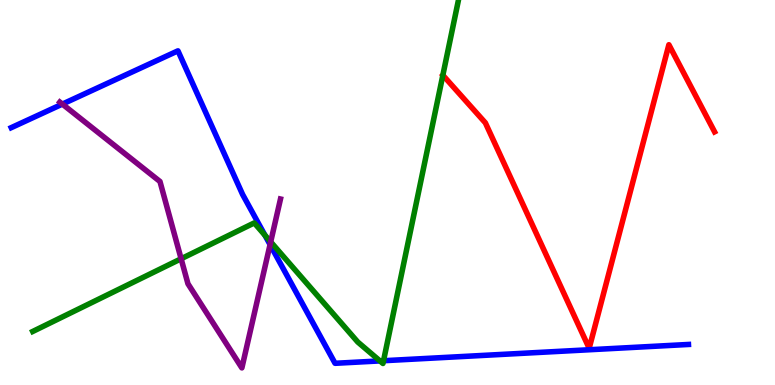[{'lines': ['blue', 'red'], 'intersections': []}, {'lines': ['green', 'red'], 'intersections': []}, {'lines': ['purple', 'red'], 'intersections': []}, {'lines': ['blue', 'green'], 'intersections': [{'x': 3.42, 'y': 3.89}, {'x': 4.9, 'y': 0.626}, {'x': 4.95, 'y': 0.631}]}, {'lines': ['blue', 'purple'], 'intersections': [{'x': 0.805, 'y': 7.3}, {'x': 3.48, 'y': 3.65}]}, {'lines': ['green', 'purple'], 'intersections': [{'x': 2.34, 'y': 3.28}, {'x': 3.49, 'y': 3.72}]}]